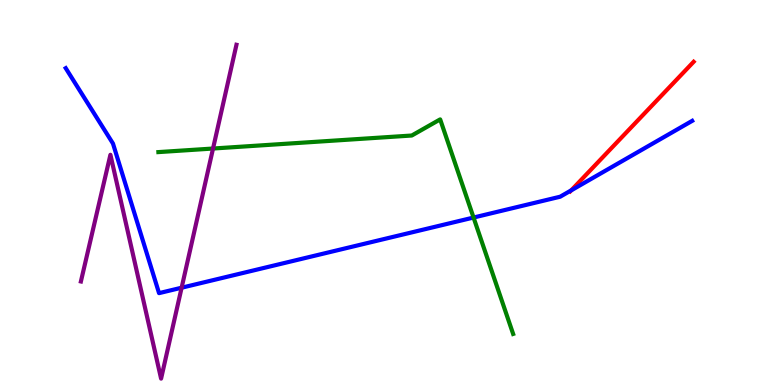[{'lines': ['blue', 'red'], 'intersections': [{'x': 7.37, 'y': 5.06}]}, {'lines': ['green', 'red'], 'intersections': []}, {'lines': ['purple', 'red'], 'intersections': []}, {'lines': ['blue', 'green'], 'intersections': [{'x': 6.11, 'y': 4.35}]}, {'lines': ['blue', 'purple'], 'intersections': [{'x': 2.34, 'y': 2.53}]}, {'lines': ['green', 'purple'], 'intersections': [{'x': 2.75, 'y': 6.14}]}]